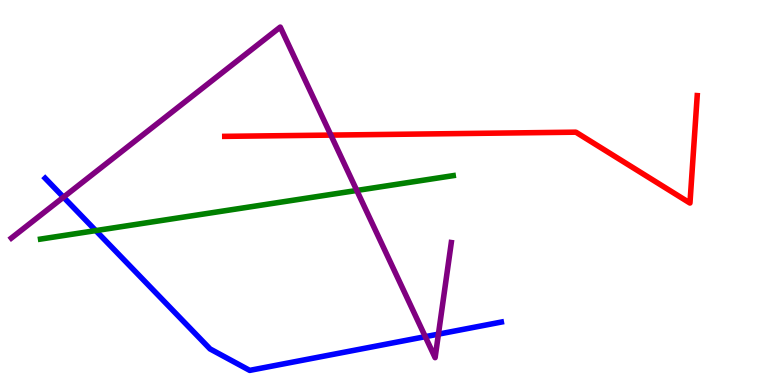[{'lines': ['blue', 'red'], 'intersections': []}, {'lines': ['green', 'red'], 'intersections': []}, {'lines': ['purple', 'red'], 'intersections': [{'x': 4.27, 'y': 6.49}]}, {'lines': ['blue', 'green'], 'intersections': [{'x': 1.24, 'y': 4.01}]}, {'lines': ['blue', 'purple'], 'intersections': [{'x': 0.819, 'y': 4.88}, {'x': 5.49, 'y': 1.26}, {'x': 5.66, 'y': 1.32}]}, {'lines': ['green', 'purple'], 'intersections': [{'x': 4.6, 'y': 5.05}]}]